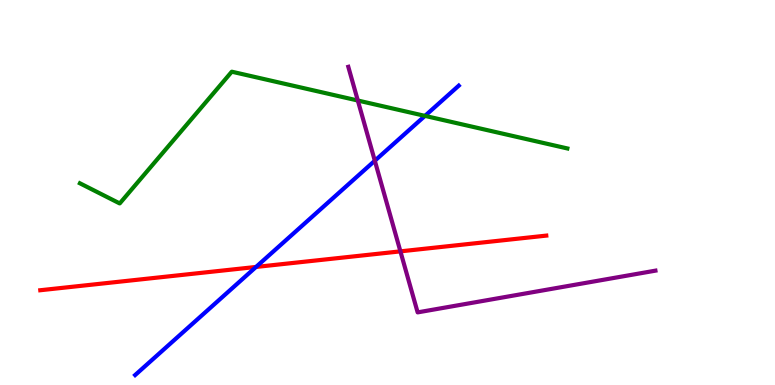[{'lines': ['blue', 'red'], 'intersections': [{'x': 3.3, 'y': 3.07}]}, {'lines': ['green', 'red'], 'intersections': []}, {'lines': ['purple', 'red'], 'intersections': [{'x': 5.17, 'y': 3.47}]}, {'lines': ['blue', 'green'], 'intersections': [{'x': 5.48, 'y': 6.99}]}, {'lines': ['blue', 'purple'], 'intersections': [{'x': 4.84, 'y': 5.83}]}, {'lines': ['green', 'purple'], 'intersections': [{'x': 4.62, 'y': 7.39}]}]